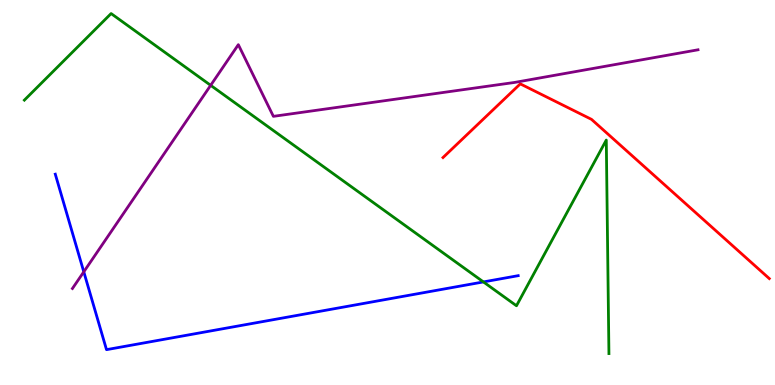[{'lines': ['blue', 'red'], 'intersections': []}, {'lines': ['green', 'red'], 'intersections': []}, {'lines': ['purple', 'red'], 'intersections': []}, {'lines': ['blue', 'green'], 'intersections': [{'x': 6.24, 'y': 2.68}]}, {'lines': ['blue', 'purple'], 'intersections': [{'x': 1.08, 'y': 2.94}]}, {'lines': ['green', 'purple'], 'intersections': [{'x': 2.72, 'y': 7.78}]}]